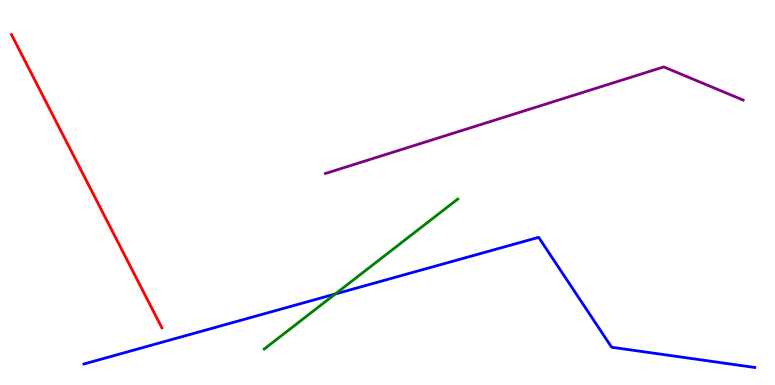[{'lines': ['blue', 'red'], 'intersections': []}, {'lines': ['green', 'red'], 'intersections': []}, {'lines': ['purple', 'red'], 'intersections': []}, {'lines': ['blue', 'green'], 'intersections': [{'x': 4.33, 'y': 2.36}]}, {'lines': ['blue', 'purple'], 'intersections': []}, {'lines': ['green', 'purple'], 'intersections': []}]